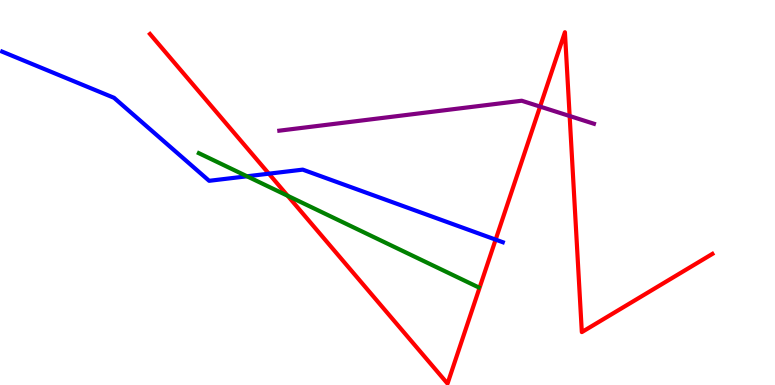[{'lines': ['blue', 'red'], 'intersections': [{'x': 3.47, 'y': 5.49}, {'x': 6.4, 'y': 3.78}]}, {'lines': ['green', 'red'], 'intersections': [{'x': 3.71, 'y': 4.91}]}, {'lines': ['purple', 'red'], 'intersections': [{'x': 6.97, 'y': 7.23}, {'x': 7.35, 'y': 6.99}]}, {'lines': ['blue', 'green'], 'intersections': [{'x': 3.19, 'y': 5.42}]}, {'lines': ['blue', 'purple'], 'intersections': []}, {'lines': ['green', 'purple'], 'intersections': []}]